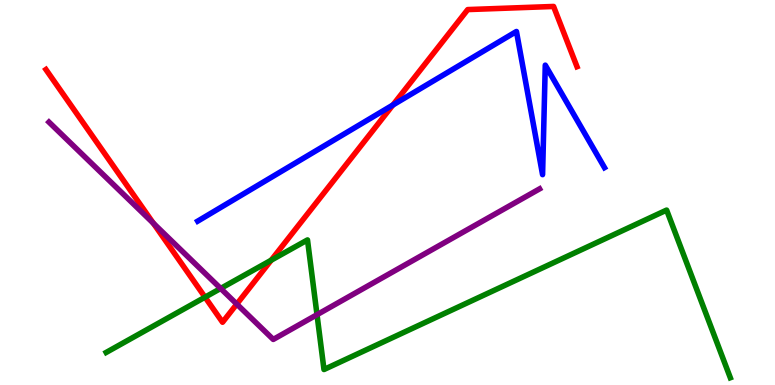[{'lines': ['blue', 'red'], 'intersections': [{'x': 5.07, 'y': 7.27}]}, {'lines': ['green', 'red'], 'intersections': [{'x': 2.65, 'y': 2.28}, {'x': 3.5, 'y': 3.24}]}, {'lines': ['purple', 'red'], 'intersections': [{'x': 1.98, 'y': 4.2}, {'x': 3.06, 'y': 2.1}]}, {'lines': ['blue', 'green'], 'intersections': []}, {'lines': ['blue', 'purple'], 'intersections': []}, {'lines': ['green', 'purple'], 'intersections': [{'x': 2.85, 'y': 2.51}, {'x': 4.09, 'y': 1.83}]}]